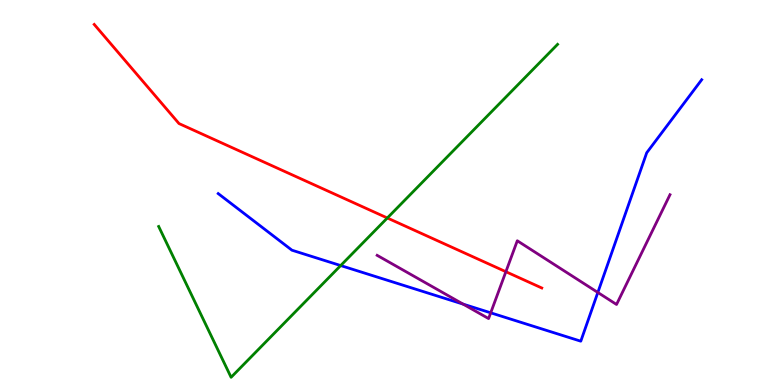[{'lines': ['blue', 'red'], 'intersections': []}, {'lines': ['green', 'red'], 'intersections': [{'x': 5.0, 'y': 4.34}]}, {'lines': ['purple', 'red'], 'intersections': [{'x': 6.53, 'y': 2.94}]}, {'lines': ['blue', 'green'], 'intersections': [{'x': 4.4, 'y': 3.1}]}, {'lines': ['blue', 'purple'], 'intersections': [{'x': 5.98, 'y': 2.1}, {'x': 6.33, 'y': 1.87}, {'x': 7.71, 'y': 2.4}]}, {'lines': ['green', 'purple'], 'intersections': []}]